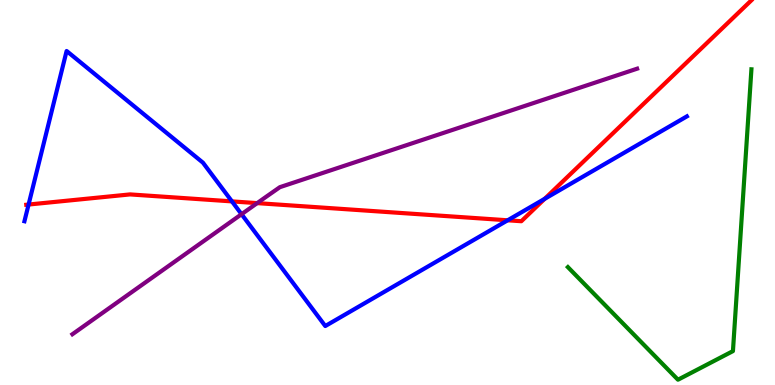[{'lines': ['blue', 'red'], 'intersections': [{'x': 0.369, 'y': 4.69}, {'x': 2.99, 'y': 4.77}, {'x': 6.55, 'y': 4.28}, {'x': 7.03, 'y': 4.84}]}, {'lines': ['green', 'red'], 'intersections': []}, {'lines': ['purple', 'red'], 'intersections': [{'x': 3.32, 'y': 4.72}]}, {'lines': ['blue', 'green'], 'intersections': []}, {'lines': ['blue', 'purple'], 'intersections': [{'x': 3.12, 'y': 4.44}]}, {'lines': ['green', 'purple'], 'intersections': []}]